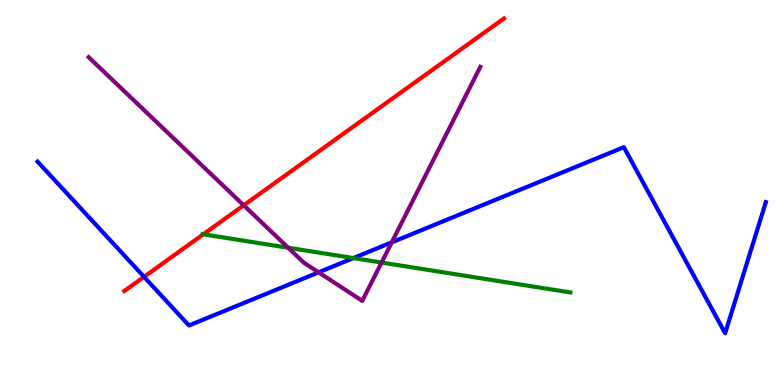[{'lines': ['blue', 'red'], 'intersections': [{'x': 1.86, 'y': 2.81}]}, {'lines': ['green', 'red'], 'intersections': [{'x': 2.62, 'y': 3.91}]}, {'lines': ['purple', 'red'], 'intersections': [{'x': 3.14, 'y': 4.67}]}, {'lines': ['blue', 'green'], 'intersections': [{'x': 4.56, 'y': 3.3}]}, {'lines': ['blue', 'purple'], 'intersections': [{'x': 4.11, 'y': 2.93}, {'x': 5.05, 'y': 3.7}]}, {'lines': ['green', 'purple'], 'intersections': [{'x': 3.72, 'y': 3.57}, {'x': 4.92, 'y': 3.18}]}]